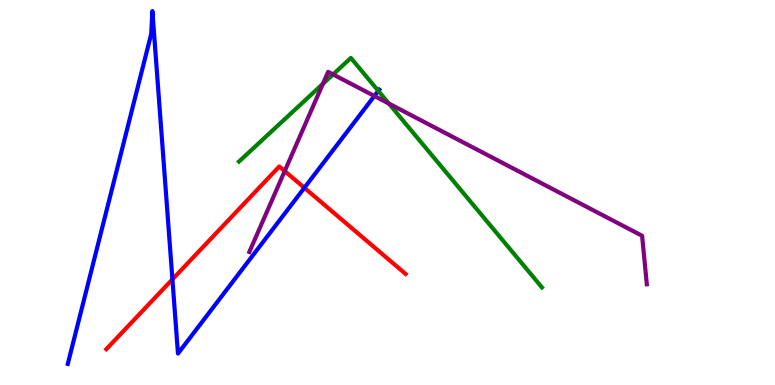[{'lines': ['blue', 'red'], 'intersections': [{'x': 2.22, 'y': 2.74}, {'x': 3.93, 'y': 5.12}]}, {'lines': ['green', 'red'], 'intersections': []}, {'lines': ['purple', 'red'], 'intersections': [{'x': 3.67, 'y': 5.56}]}, {'lines': ['blue', 'green'], 'intersections': [{'x': 4.88, 'y': 7.64}]}, {'lines': ['blue', 'purple'], 'intersections': [{'x': 4.83, 'y': 7.51}]}, {'lines': ['green', 'purple'], 'intersections': [{'x': 4.17, 'y': 7.82}, {'x': 4.3, 'y': 8.07}, {'x': 5.02, 'y': 7.31}]}]